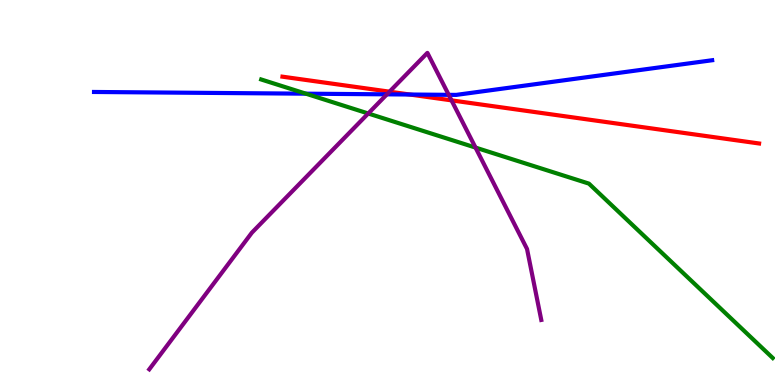[{'lines': ['blue', 'red'], 'intersections': [{'x': 5.29, 'y': 7.54}]}, {'lines': ['green', 'red'], 'intersections': []}, {'lines': ['purple', 'red'], 'intersections': [{'x': 5.03, 'y': 7.62}, {'x': 5.83, 'y': 7.39}]}, {'lines': ['blue', 'green'], 'intersections': [{'x': 3.95, 'y': 7.57}]}, {'lines': ['blue', 'purple'], 'intersections': [{'x': 4.99, 'y': 7.55}, {'x': 5.79, 'y': 7.54}]}, {'lines': ['green', 'purple'], 'intersections': [{'x': 4.75, 'y': 7.05}, {'x': 6.14, 'y': 6.17}]}]